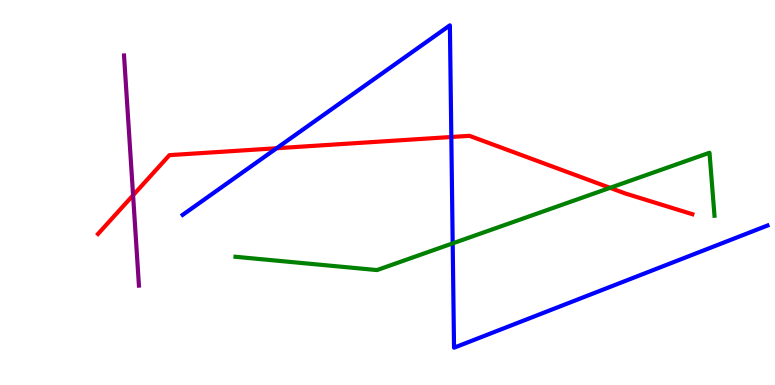[{'lines': ['blue', 'red'], 'intersections': [{'x': 3.57, 'y': 6.15}, {'x': 5.82, 'y': 6.44}]}, {'lines': ['green', 'red'], 'intersections': [{'x': 7.87, 'y': 5.12}]}, {'lines': ['purple', 'red'], 'intersections': [{'x': 1.72, 'y': 4.93}]}, {'lines': ['blue', 'green'], 'intersections': [{'x': 5.84, 'y': 3.68}]}, {'lines': ['blue', 'purple'], 'intersections': []}, {'lines': ['green', 'purple'], 'intersections': []}]